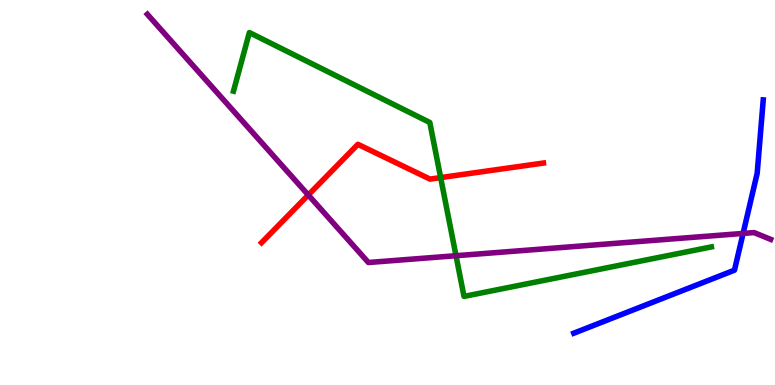[{'lines': ['blue', 'red'], 'intersections': []}, {'lines': ['green', 'red'], 'intersections': [{'x': 5.69, 'y': 5.39}]}, {'lines': ['purple', 'red'], 'intersections': [{'x': 3.98, 'y': 4.94}]}, {'lines': ['blue', 'green'], 'intersections': []}, {'lines': ['blue', 'purple'], 'intersections': [{'x': 9.59, 'y': 3.94}]}, {'lines': ['green', 'purple'], 'intersections': [{'x': 5.88, 'y': 3.36}]}]